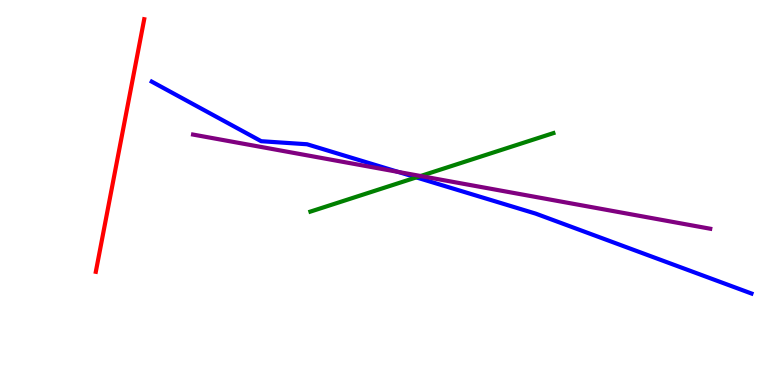[{'lines': ['blue', 'red'], 'intersections': []}, {'lines': ['green', 'red'], 'intersections': []}, {'lines': ['purple', 'red'], 'intersections': []}, {'lines': ['blue', 'green'], 'intersections': [{'x': 5.37, 'y': 5.39}]}, {'lines': ['blue', 'purple'], 'intersections': [{'x': 5.14, 'y': 5.53}]}, {'lines': ['green', 'purple'], 'intersections': [{'x': 5.43, 'y': 5.43}]}]